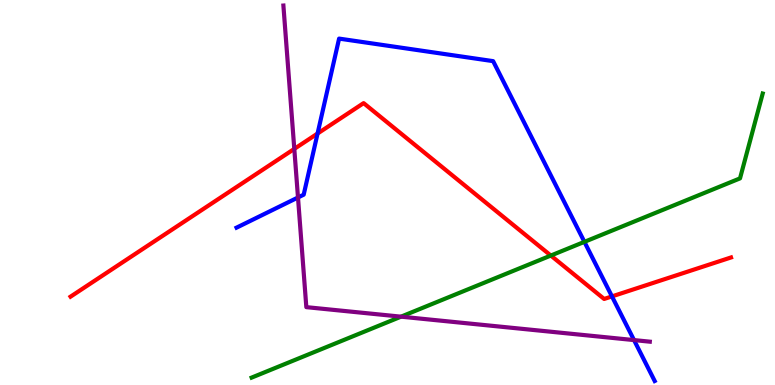[{'lines': ['blue', 'red'], 'intersections': [{'x': 4.1, 'y': 6.53}, {'x': 7.9, 'y': 2.3}]}, {'lines': ['green', 'red'], 'intersections': [{'x': 7.11, 'y': 3.36}]}, {'lines': ['purple', 'red'], 'intersections': [{'x': 3.8, 'y': 6.13}]}, {'lines': ['blue', 'green'], 'intersections': [{'x': 7.54, 'y': 3.72}]}, {'lines': ['blue', 'purple'], 'intersections': [{'x': 3.85, 'y': 4.87}, {'x': 8.18, 'y': 1.17}]}, {'lines': ['green', 'purple'], 'intersections': [{'x': 5.17, 'y': 1.77}]}]